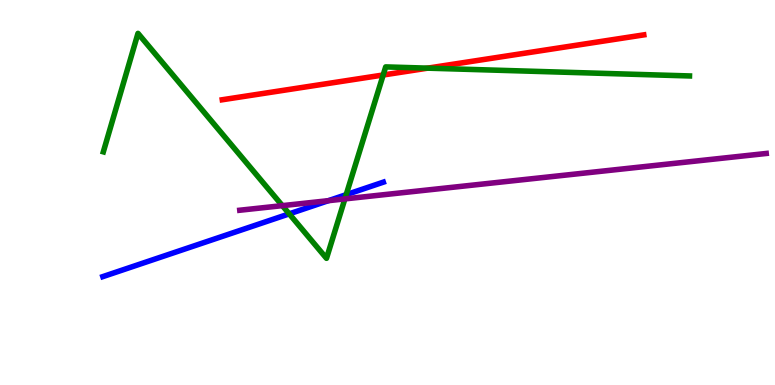[{'lines': ['blue', 'red'], 'intersections': []}, {'lines': ['green', 'red'], 'intersections': [{'x': 4.94, 'y': 8.05}, {'x': 5.52, 'y': 8.23}]}, {'lines': ['purple', 'red'], 'intersections': []}, {'lines': ['blue', 'green'], 'intersections': [{'x': 3.73, 'y': 4.45}, {'x': 4.47, 'y': 4.94}]}, {'lines': ['blue', 'purple'], 'intersections': [{'x': 4.24, 'y': 4.79}]}, {'lines': ['green', 'purple'], 'intersections': [{'x': 3.64, 'y': 4.66}, {'x': 4.45, 'y': 4.83}]}]